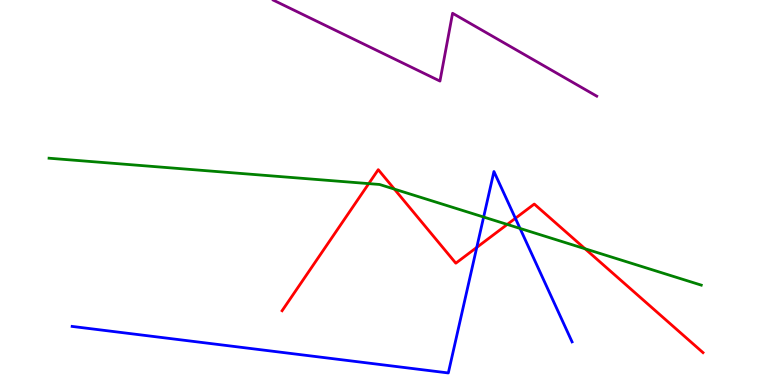[{'lines': ['blue', 'red'], 'intersections': [{'x': 6.15, 'y': 3.57}, {'x': 6.65, 'y': 4.33}]}, {'lines': ['green', 'red'], 'intersections': [{'x': 4.76, 'y': 5.23}, {'x': 5.09, 'y': 5.09}, {'x': 6.55, 'y': 4.17}, {'x': 7.55, 'y': 3.54}]}, {'lines': ['purple', 'red'], 'intersections': []}, {'lines': ['blue', 'green'], 'intersections': [{'x': 6.24, 'y': 4.36}, {'x': 6.71, 'y': 4.07}]}, {'lines': ['blue', 'purple'], 'intersections': []}, {'lines': ['green', 'purple'], 'intersections': []}]